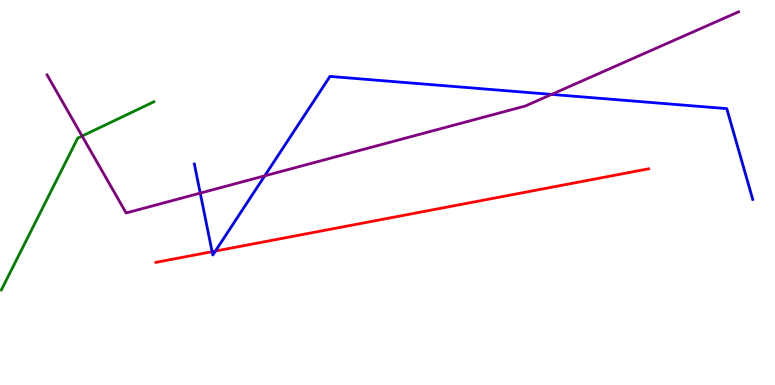[{'lines': ['blue', 'red'], 'intersections': [{'x': 2.74, 'y': 3.46}, {'x': 2.78, 'y': 3.48}]}, {'lines': ['green', 'red'], 'intersections': []}, {'lines': ['purple', 'red'], 'intersections': []}, {'lines': ['blue', 'green'], 'intersections': []}, {'lines': ['blue', 'purple'], 'intersections': [{'x': 2.58, 'y': 4.98}, {'x': 3.42, 'y': 5.43}, {'x': 7.12, 'y': 7.55}]}, {'lines': ['green', 'purple'], 'intersections': [{'x': 1.06, 'y': 6.47}]}]